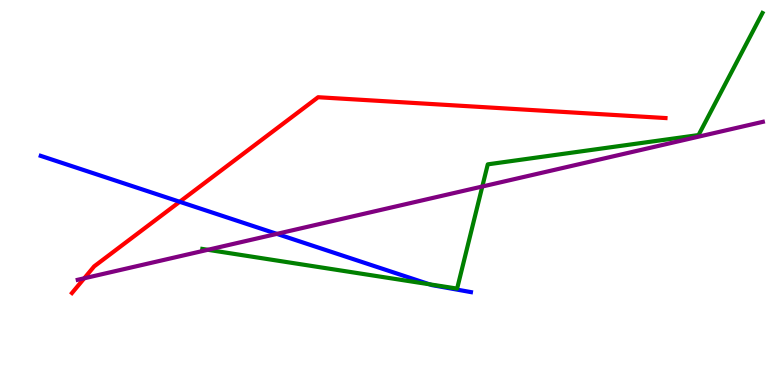[{'lines': ['blue', 'red'], 'intersections': [{'x': 2.32, 'y': 4.76}]}, {'lines': ['green', 'red'], 'intersections': []}, {'lines': ['purple', 'red'], 'intersections': [{'x': 1.09, 'y': 2.77}]}, {'lines': ['blue', 'green'], 'intersections': [{'x': 5.54, 'y': 2.62}]}, {'lines': ['blue', 'purple'], 'intersections': [{'x': 3.57, 'y': 3.93}]}, {'lines': ['green', 'purple'], 'intersections': [{'x': 2.68, 'y': 3.51}, {'x': 6.22, 'y': 5.16}]}]